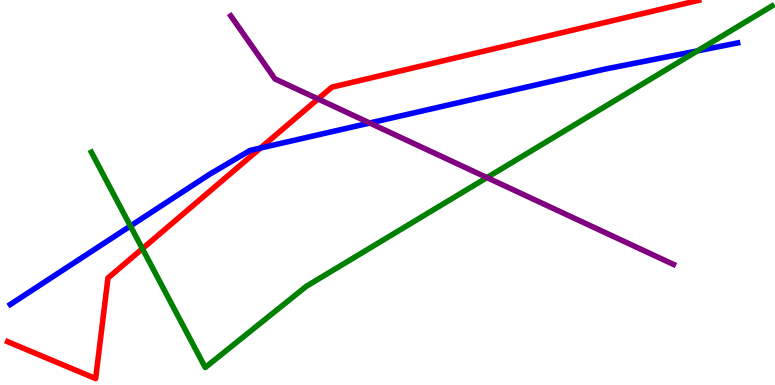[{'lines': ['blue', 'red'], 'intersections': [{'x': 3.36, 'y': 6.15}]}, {'lines': ['green', 'red'], 'intersections': [{'x': 1.84, 'y': 3.54}]}, {'lines': ['purple', 'red'], 'intersections': [{'x': 4.1, 'y': 7.43}]}, {'lines': ['blue', 'green'], 'intersections': [{'x': 1.68, 'y': 4.13}, {'x': 9.0, 'y': 8.68}]}, {'lines': ['blue', 'purple'], 'intersections': [{'x': 4.77, 'y': 6.8}]}, {'lines': ['green', 'purple'], 'intersections': [{'x': 6.28, 'y': 5.39}]}]